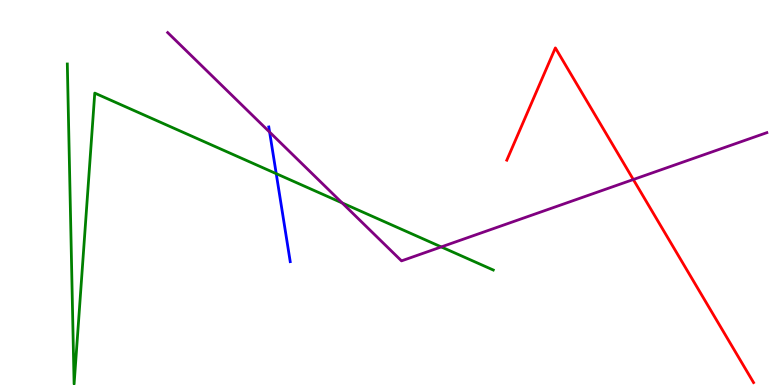[{'lines': ['blue', 'red'], 'intersections': []}, {'lines': ['green', 'red'], 'intersections': []}, {'lines': ['purple', 'red'], 'intersections': [{'x': 8.17, 'y': 5.34}]}, {'lines': ['blue', 'green'], 'intersections': [{'x': 3.56, 'y': 5.49}]}, {'lines': ['blue', 'purple'], 'intersections': [{'x': 3.48, 'y': 6.57}]}, {'lines': ['green', 'purple'], 'intersections': [{'x': 4.41, 'y': 4.73}, {'x': 5.69, 'y': 3.59}]}]